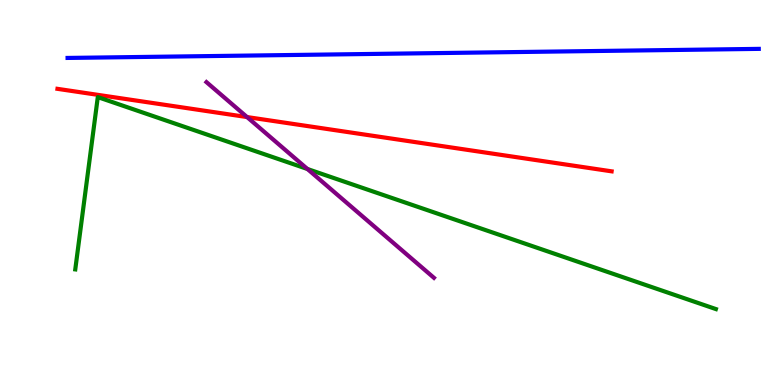[{'lines': ['blue', 'red'], 'intersections': []}, {'lines': ['green', 'red'], 'intersections': []}, {'lines': ['purple', 'red'], 'intersections': [{'x': 3.19, 'y': 6.96}]}, {'lines': ['blue', 'green'], 'intersections': []}, {'lines': ['blue', 'purple'], 'intersections': []}, {'lines': ['green', 'purple'], 'intersections': [{'x': 3.97, 'y': 5.61}]}]